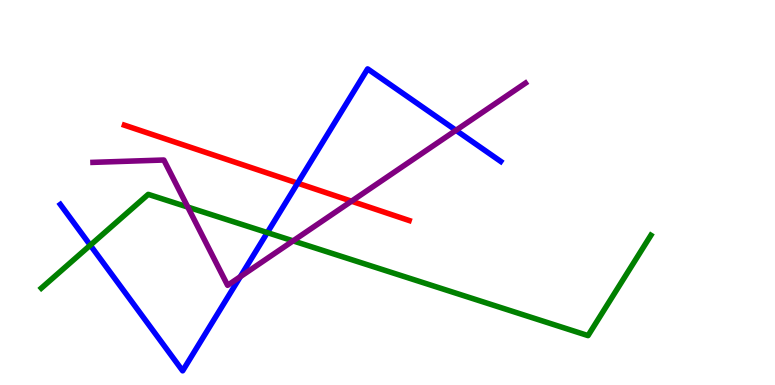[{'lines': ['blue', 'red'], 'intersections': [{'x': 3.84, 'y': 5.24}]}, {'lines': ['green', 'red'], 'intersections': []}, {'lines': ['purple', 'red'], 'intersections': [{'x': 4.54, 'y': 4.77}]}, {'lines': ['blue', 'green'], 'intersections': [{'x': 1.17, 'y': 3.63}, {'x': 3.45, 'y': 3.96}]}, {'lines': ['blue', 'purple'], 'intersections': [{'x': 3.1, 'y': 2.81}, {'x': 5.88, 'y': 6.62}]}, {'lines': ['green', 'purple'], 'intersections': [{'x': 2.42, 'y': 4.62}, {'x': 3.78, 'y': 3.74}]}]